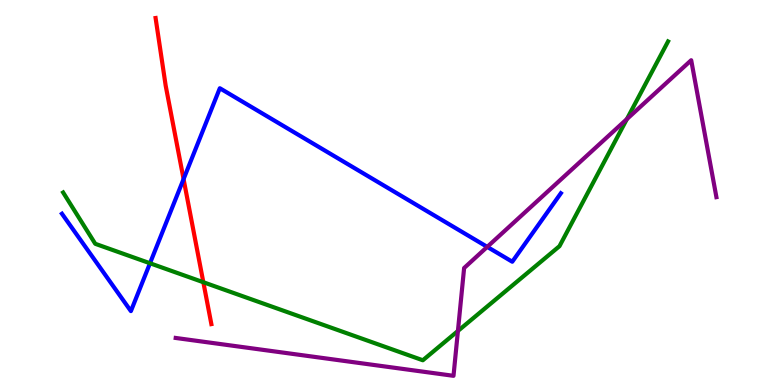[{'lines': ['blue', 'red'], 'intersections': [{'x': 2.37, 'y': 5.35}]}, {'lines': ['green', 'red'], 'intersections': [{'x': 2.62, 'y': 2.67}]}, {'lines': ['purple', 'red'], 'intersections': []}, {'lines': ['blue', 'green'], 'intersections': [{'x': 1.94, 'y': 3.16}]}, {'lines': ['blue', 'purple'], 'intersections': [{'x': 6.29, 'y': 3.59}]}, {'lines': ['green', 'purple'], 'intersections': [{'x': 5.91, 'y': 1.4}, {'x': 8.09, 'y': 6.91}]}]